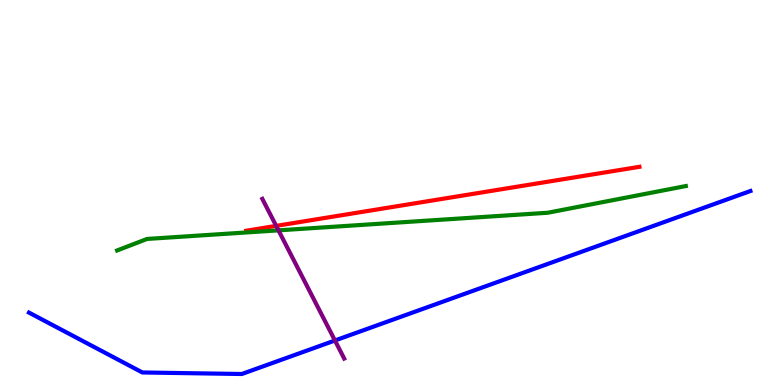[{'lines': ['blue', 'red'], 'intersections': []}, {'lines': ['green', 'red'], 'intersections': []}, {'lines': ['purple', 'red'], 'intersections': [{'x': 3.56, 'y': 4.13}]}, {'lines': ['blue', 'green'], 'intersections': []}, {'lines': ['blue', 'purple'], 'intersections': [{'x': 4.32, 'y': 1.16}]}, {'lines': ['green', 'purple'], 'intersections': [{'x': 3.59, 'y': 4.02}]}]